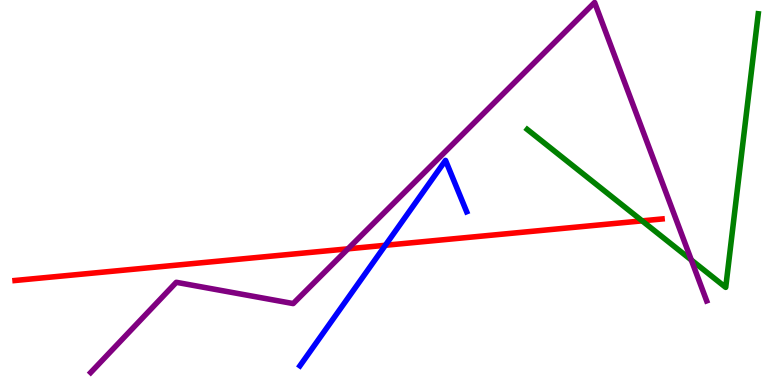[{'lines': ['blue', 'red'], 'intersections': [{'x': 4.97, 'y': 3.63}]}, {'lines': ['green', 'red'], 'intersections': [{'x': 8.29, 'y': 4.26}]}, {'lines': ['purple', 'red'], 'intersections': [{'x': 4.49, 'y': 3.54}]}, {'lines': ['blue', 'green'], 'intersections': []}, {'lines': ['blue', 'purple'], 'intersections': []}, {'lines': ['green', 'purple'], 'intersections': [{'x': 8.92, 'y': 3.25}]}]